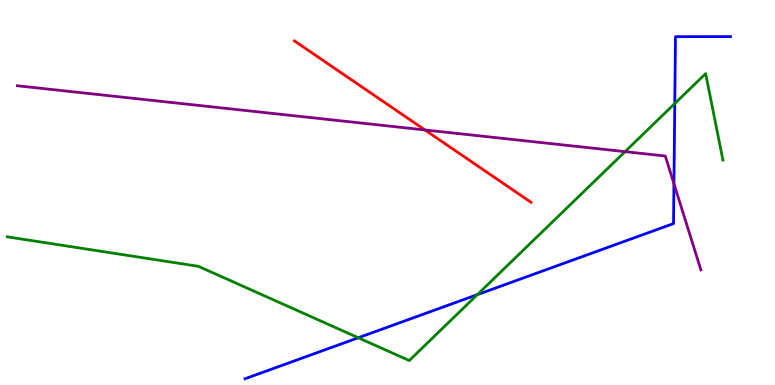[{'lines': ['blue', 'red'], 'intersections': []}, {'lines': ['green', 'red'], 'intersections': []}, {'lines': ['purple', 'red'], 'intersections': [{'x': 5.48, 'y': 6.62}]}, {'lines': ['blue', 'green'], 'intersections': [{'x': 4.62, 'y': 1.23}, {'x': 6.16, 'y': 2.35}, {'x': 8.71, 'y': 7.31}]}, {'lines': ['blue', 'purple'], 'intersections': [{'x': 8.7, 'y': 5.23}]}, {'lines': ['green', 'purple'], 'intersections': [{'x': 8.07, 'y': 6.06}]}]